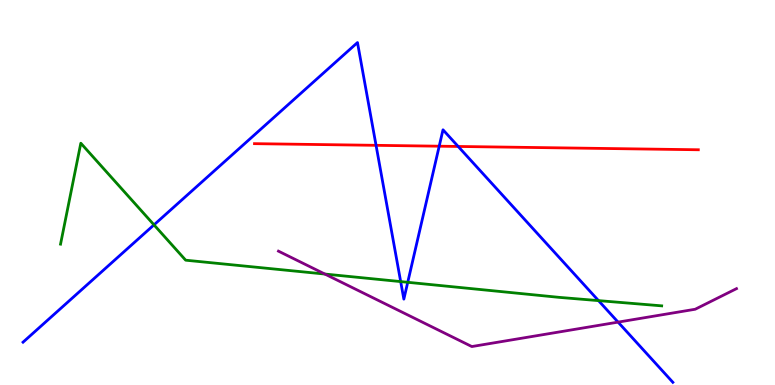[{'lines': ['blue', 'red'], 'intersections': [{'x': 4.85, 'y': 6.23}, {'x': 5.67, 'y': 6.2}, {'x': 5.91, 'y': 6.2}]}, {'lines': ['green', 'red'], 'intersections': []}, {'lines': ['purple', 'red'], 'intersections': []}, {'lines': ['blue', 'green'], 'intersections': [{'x': 1.99, 'y': 4.16}, {'x': 5.17, 'y': 2.69}, {'x': 5.26, 'y': 2.67}, {'x': 7.72, 'y': 2.19}]}, {'lines': ['blue', 'purple'], 'intersections': [{'x': 7.98, 'y': 1.63}]}, {'lines': ['green', 'purple'], 'intersections': [{'x': 4.19, 'y': 2.88}]}]